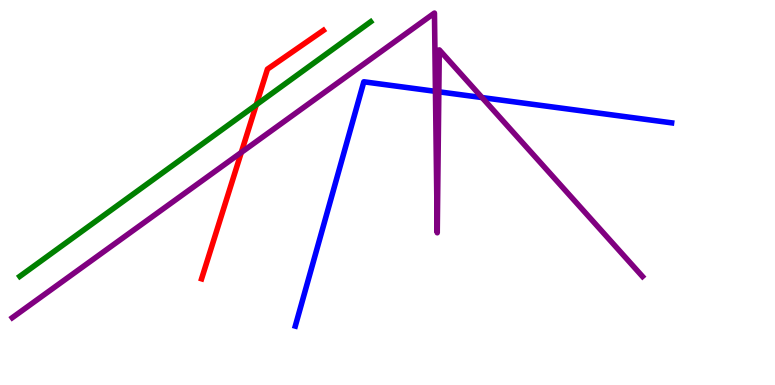[{'lines': ['blue', 'red'], 'intersections': []}, {'lines': ['green', 'red'], 'intersections': [{'x': 3.31, 'y': 7.28}]}, {'lines': ['purple', 'red'], 'intersections': [{'x': 3.11, 'y': 6.04}]}, {'lines': ['blue', 'green'], 'intersections': []}, {'lines': ['blue', 'purple'], 'intersections': [{'x': 5.62, 'y': 7.63}, {'x': 5.66, 'y': 7.62}, {'x': 6.22, 'y': 7.47}]}, {'lines': ['green', 'purple'], 'intersections': []}]